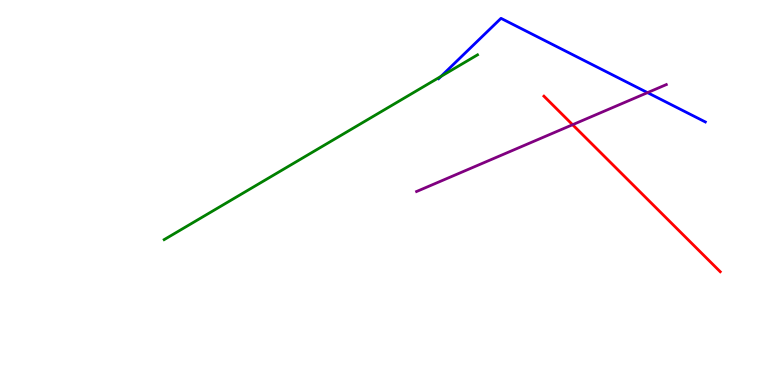[{'lines': ['blue', 'red'], 'intersections': []}, {'lines': ['green', 'red'], 'intersections': []}, {'lines': ['purple', 'red'], 'intersections': [{'x': 7.39, 'y': 6.76}]}, {'lines': ['blue', 'green'], 'intersections': [{'x': 5.69, 'y': 8.02}]}, {'lines': ['blue', 'purple'], 'intersections': [{'x': 8.36, 'y': 7.59}]}, {'lines': ['green', 'purple'], 'intersections': []}]